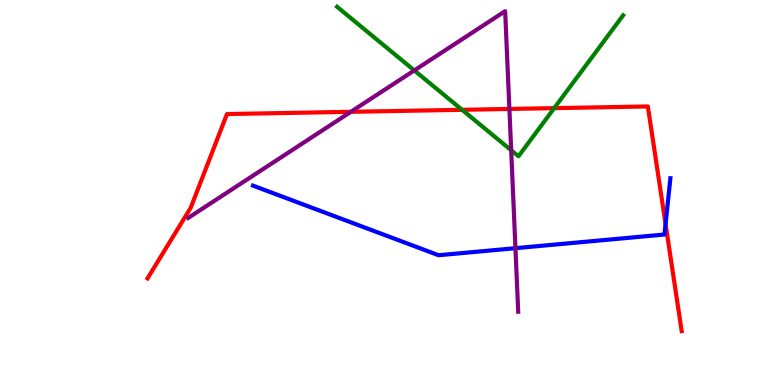[{'lines': ['blue', 'red'], 'intersections': [{'x': 8.59, 'y': 4.18}]}, {'lines': ['green', 'red'], 'intersections': [{'x': 5.96, 'y': 7.15}, {'x': 7.15, 'y': 7.19}]}, {'lines': ['purple', 'red'], 'intersections': [{'x': 4.53, 'y': 7.1}, {'x': 6.57, 'y': 7.17}]}, {'lines': ['blue', 'green'], 'intersections': []}, {'lines': ['blue', 'purple'], 'intersections': [{'x': 6.65, 'y': 3.55}]}, {'lines': ['green', 'purple'], 'intersections': [{'x': 5.35, 'y': 8.17}, {'x': 6.6, 'y': 6.1}]}]